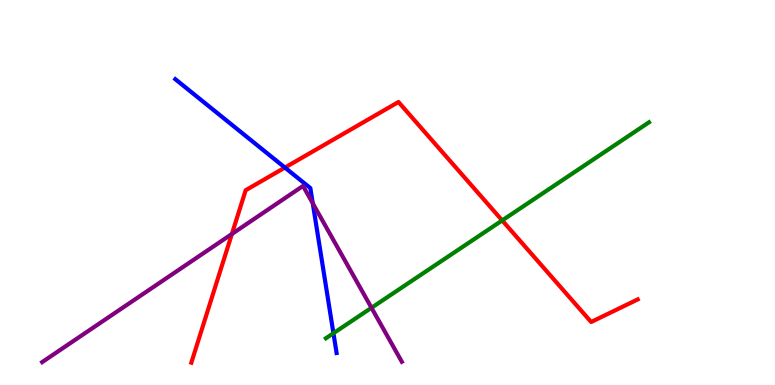[{'lines': ['blue', 'red'], 'intersections': [{'x': 3.68, 'y': 5.65}]}, {'lines': ['green', 'red'], 'intersections': [{'x': 6.48, 'y': 4.27}]}, {'lines': ['purple', 'red'], 'intersections': [{'x': 2.99, 'y': 3.92}]}, {'lines': ['blue', 'green'], 'intersections': [{'x': 4.3, 'y': 1.34}]}, {'lines': ['blue', 'purple'], 'intersections': [{'x': 4.04, 'y': 4.72}]}, {'lines': ['green', 'purple'], 'intersections': [{'x': 4.79, 'y': 2.01}]}]